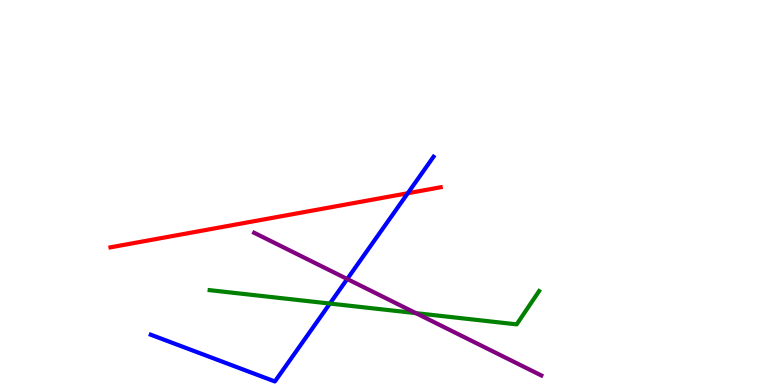[{'lines': ['blue', 'red'], 'intersections': [{'x': 5.26, 'y': 4.98}]}, {'lines': ['green', 'red'], 'intersections': []}, {'lines': ['purple', 'red'], 'intersections': []}, {'lines': ['blue', 'green'], 'intersections': [{'x': 4.26, 'y': 2.12}]}, {'lines': ['blue', 'purple'], 'intersections': [{'x': 4.48, 'y': 2.75}]}, {'lines': ['green', 'purple'], 'intersections': [{'x': 5.37, 'y': 1.87}]}]